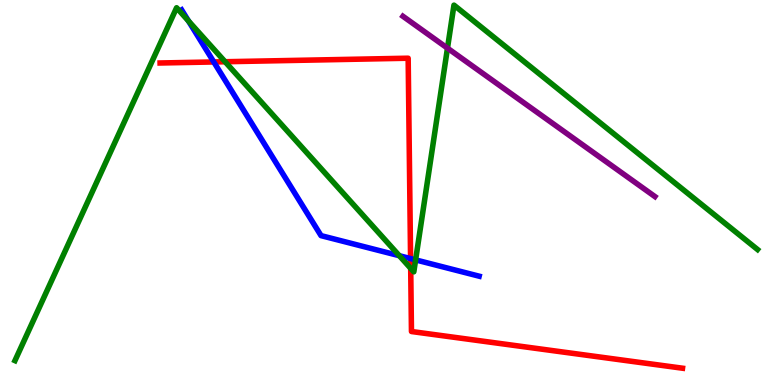[{'lines': ['blue', 'red'], 'intersections': [{'x': 2.76, 'y': 8.39}, {'x': 5.3, 'y': 3.28}]}, {'lines': ['green', 'red'], 'intersections': [{'x': 2.9, 'y': 8.4}, {'x': 5.3, 'y': 3.03}]}, {'lines': ['purple', 'red'], 'intersections': []}, {'lines': ['blue', 'green'], 'intersections': [{'x': 2.43, 'y': 9.46}, {'x': 5.15, 'y': 3.36}, {'x': 5.36, 'y': 3.25}]}, {'lines': ['blue', 'purple'], 'intersections': []}, {'lines': ['green', 'purple'], 'intersections': [{'x': 5.77, 'y': 8.75}]}]